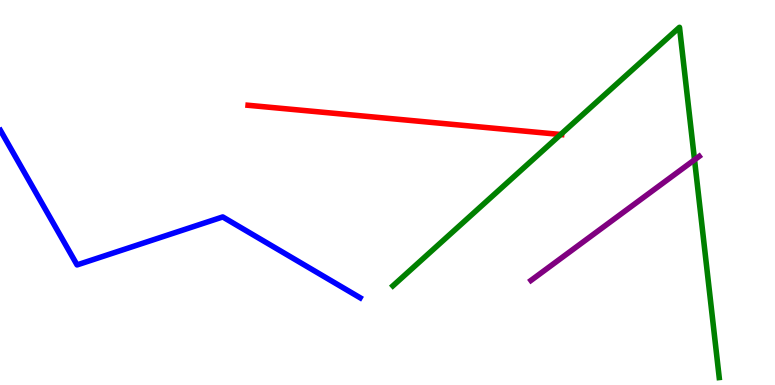[{'lines': ['blue', 'red'], 'intersections': []}, {'lines': ['green', 'red'], 'intersections': [{'x': 7.23, 'y': 6.51}]}, {'lines': ['purple', 'red'], 'intersections': []}, {'lines': ['blue', 'green'], 'intersections': []}, {'lines': ['blue', 'purple'], 'intersections': []}, {'lines': ['green', 'purple'], 'intersections': [{'x': 8.96, 'y': 5.85}]}]